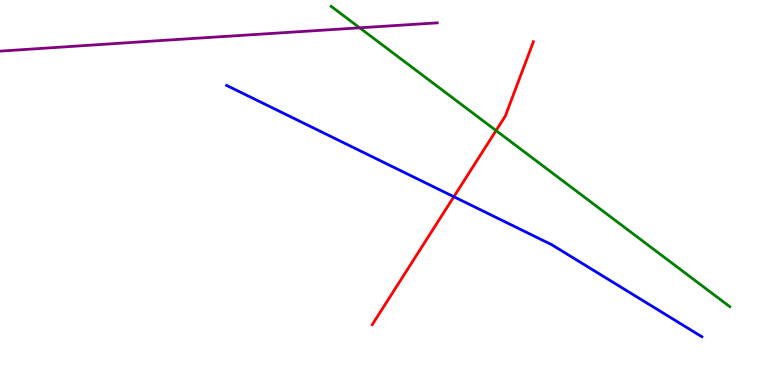[{'lines': ['blue', 'red'], 'intersections': [{'x': 5.86, 'y': 4.89}]}, {'lines': ['green', 'red'], 'intersections': [{'x': 6.4, 'y': 6.61}]}, {'lines': ['purple', 'red'], 'intersections': []}, {'lines': ['blue', 'green'], 'intersections': []}, {'lines': ['blue', 'purple'], 'intersections': []}, {'lines': ['green', 'purple'], 'intersections': [{'x': 4.64, 'y': 9.28}]}]